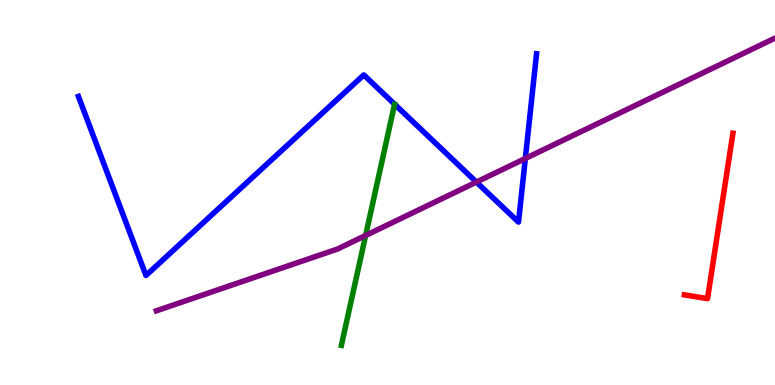[{'lines': ['blue', 'red'], 'intersections': []}, {'lines': ['green', 'red'], 'intersections': []}, {'lines': ['purple', 'red'], 'intersections': []}, {'lines': ['blue', 'green'], 'intersections': []}, {'lines': ['blue', 'purple'], 'intersections': [{'x': 6.15, 'y': 5.27}, {'x': 6.78, 'y': 5.88}]}, {'lines': ['green', 'purple'], 'intersections': [{'x': 4.72, 'y': 3.88}]}]